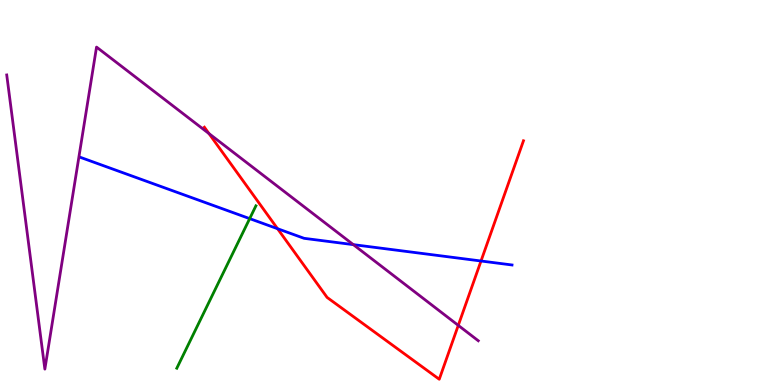[{'lines': ['blue', 'red'], 'intersections': [{'x': 3.58, 'y': 4.06}, {'x': 6.21, 'y': 3.22}]}, {'lines': ['green', 'red'], 'intersections': []}, {'lines': ['purple', 'red'], 'intersections': [{'x': 2.7, 'y': 6.53}, {'x': 5.91, 'y': 1.55}]}, {'lines': ['blue', 'green'], 'intersections': [{'x': 3.22, 'y': 4.32}]}, {'lines': ['blue', 'purple'], 'intersections': [{'x': 4.56, 'y': 3.65}]}, {'lines': ['green', 'purple'], 'intersections': []}]